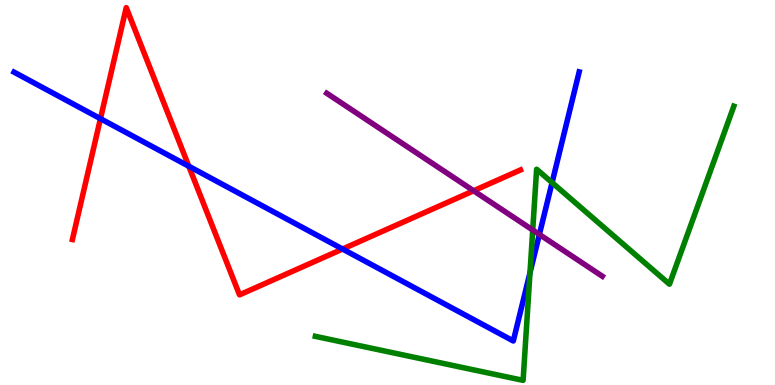[{'lines': ['blue', 'red'], 'intersections': [{'x': 1.3, 'y': 6.92}, {'x': 2.44, 'y': 5.68}, {'x': 4.42, 'y': 3.53}]}, {'lines': ['green', 'red'], 'intersections': []}, {'lines': ['purple', 'red'], 'intersections': [{'x': 6.11, 'y': 5.04}]}, {'lines': ['blue', 'green'], 'intersections': [{'x': 6.84, 'y': 2.91}, {'x': 7.12, 'y': 5.26}]}, {'lines': ['blue', 'purple'], 'intersections': [{'x': 6.96, 'y': 3.91}]}, {'lines': ['green', 'purple'], 'intersections': [{'x': 6.87, 'y': 4.03}]}]